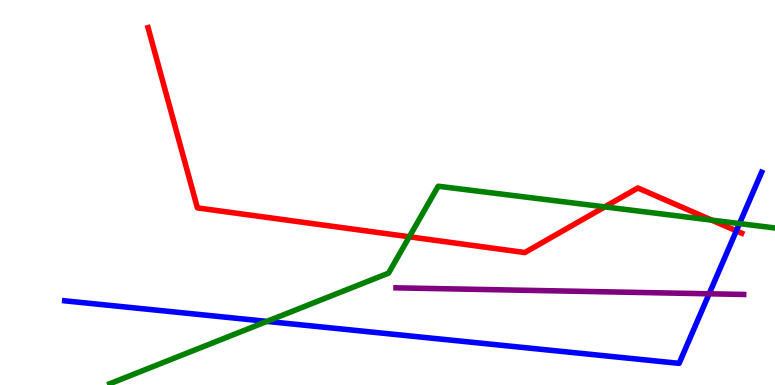[{'lines': ['blue', 'red'], 'intersections': [{'x': 9.5, 'y': 4.0}]}, {'lines': ['green', 'red'], 'intersections': [{'x': 5.28, 'y': 3.85}, {'x': 7.8, 'y': 4.63}, {'x': 9.18, 'y': 4.28}]}, {'lines': ['purple', 'red'], 'intersections': []}, {'lines': ['blue', 'green'], 'intersections': [{'x': 3.44, 'y': 1.65}, {'x': 9.54, 'y': 4.19}]}, {'lines': ['blue', 'purple'], 'intersections': [{'x': 9.15, 'y': 2.37}]}, {'lines': ['green', 'purple'], 'intersections': []}]